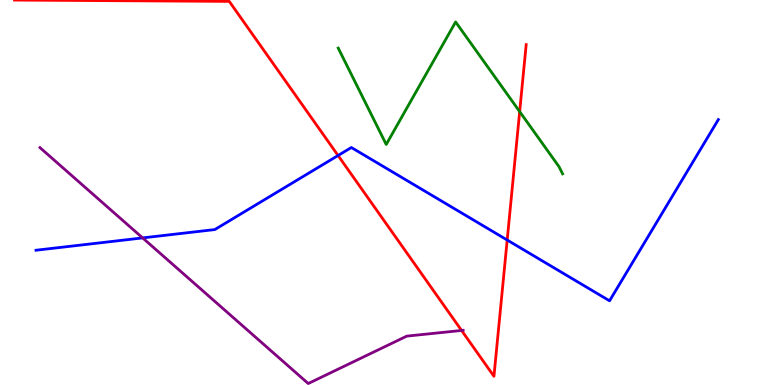[{'lines': ['blue', 'red'], 'intersections': [{'x': 4.36, 'y': 5.96}, {'x': 6.54, 'y': 3.77}]}, {'lines': ['green', 'red'], 'intersections': [{'x': 6.71, 'y': 7.1}]}, {'lines': ['purple', 'red'], 'intersections': [{'x': 5.96, 'y': 1.42}]}, {'lines': ['blue', 'green'], 'intersections': []}, {'lines': ['blue', 'purple'], 'intersections': [{'x': 1.84, 'y': 3.82}]}, {'lines': ['green', 'purple'], 'intersections': []}]